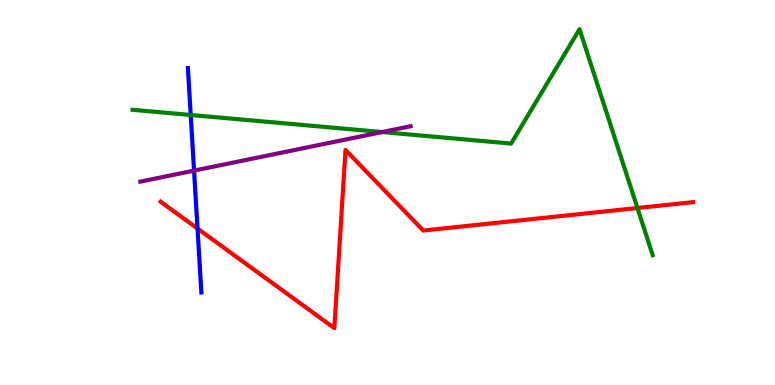[{'lines': ['blue', 'red'], 'intersections': [{'x': 2.55, 'y': 4.06}]}, {'lines': ['green', 'red'], 'intersections': [{'x': 8.23, 'y': 4.6}]}, {'lines': ['purple', 'red'], 'intersections': []}, {'lines': ['blue', 'green'], 'intersections': [{'x': 2.46, 'y': 7.01}]}, {'lines': ['blue', 'purple'], 'intersections': [{'x': 2.5, 'y': 5.57}]}, {'lines': ['green', 'purple'], 'intersections': [{'x': 4.93, 'y': 6.57}]}]